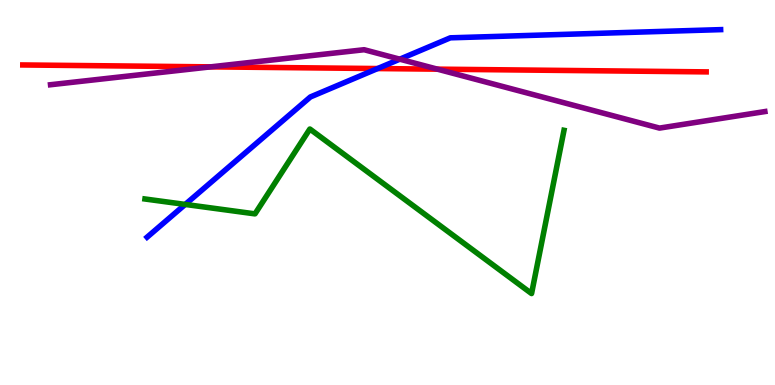[{'lines': ['blue', 'red'], 'intersections': [{'x': 4.87, 'y': 8.22}]}, {'lines': ['green', 'red'], 'intersections': []}, {'lines': ['purple', 'red'], 'intersections': [{'x': 2.72, 'y': 8.26}, {'x': 5.64, 'y': 8.2}]}, {'lines': ['blue', 'green'], 'intersections': [{'x': 2.39, 'y': 4.69}]}, {'lines': ['blue', 'purple'], 'intersections': [{'x': 5.16, 'y': 8.46}]}, {'lines': ['green', 'purple'], 'intersections': []}]